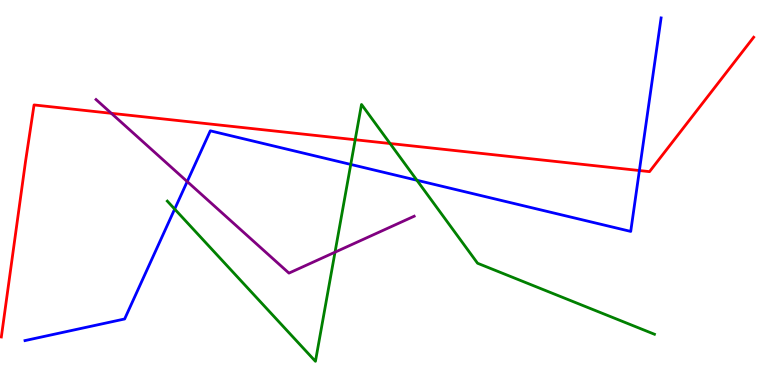[{'lines': ['blue', 'red'], 'intersections': [{'x': 8.25, 'y': 5.57}]}, {'lines': ['green', 'red'], 'intersections': [{'x': 4.58, 'y': 6.37}, {'x': 5.03, 'y': 6.27}]}, {'lines': ['purple', 'red'], 'intersections': [{'x': 1.44, 'y': 7.06}]}, {'lines': ['blue', 'green'], 'intersections': [{'x': 2.25, 'y': 4.57}, {'x': 4.53, 'y': 5.73}, {'x': 5.38, 'y': 5.32}]}, {'lines': ['blue', 'purple'], 'intersections': [{'x': 2.42, 'y': 5.28}]}, {'lines': ['green', 'purple'], 'intersections': [{'x': 4.32, 'y': 3.45}]}]